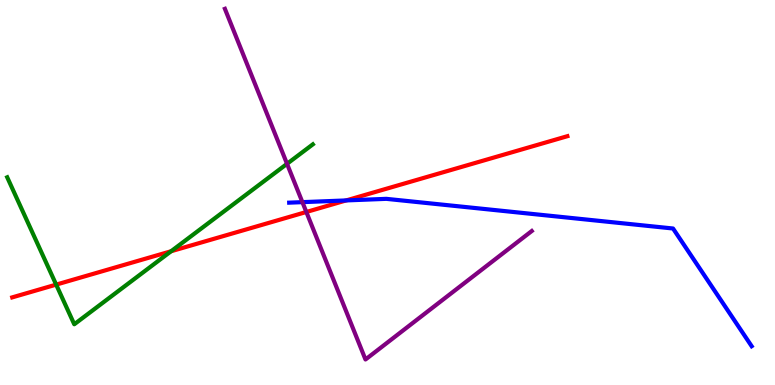[{'lines': ['blue', 'red'], 'intersections': [{'x': 4.47, 'y': 4.79}]}, {'lines': ['green', 'red'], 'intersections': [{'x': 0.725, 'y': 2.61}, {'x': 2.21, 'y': 3.47}]}, {'lines': ['purple', 'red'], 'intersections': [{'x': 3.95, 'y': 4.49}]}, {'lines': ['blue', 'green'], 'intersections': []}, {'lines': ['blue', 'purple'], 'intersections': [{'x': 3.9, 'y': 4.75}]}, {'lines': ['green', 'purple'], 'intersections': [{'x': 3.7, 'y': 5.75}]}]